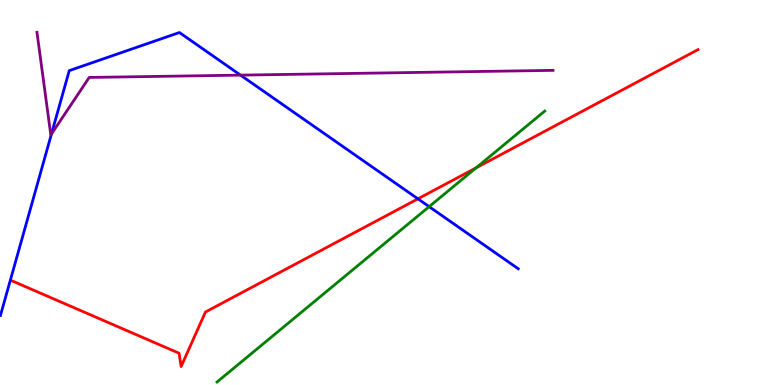[{'lines': ['blue', 'red'], 'intersections': [{'x': 5.39, 'y': 4.84}]}, {'lines': ['green', 'red'], 'intersections': [{'x': 6.14, 'y': 5.64}]}, {'lines': ['purple', 'red'], 'intersections': []}, {'lines': ['blue', 'green'], 'intersections': [{'x': 5.54, 'y': 4.63}]}, {'lines': ['blue', 'purple'], 'intersections': [{'x': 0.664, 'y': 6.52}, {'x': 3.1, 'y': 8.05}]}, {'lines': ['green', 'purple'], 'intersections': []}]